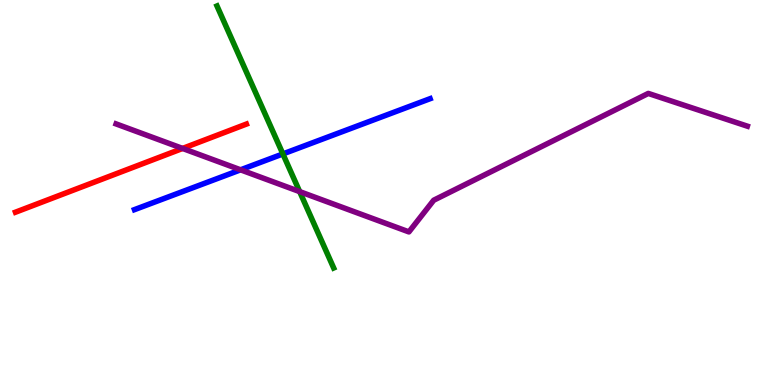[{'lines': ['blue', 'red'], 'intersections': []}, {'lines': ['green', 'red'], 'intersections': []}, {'lines': ['purple', 'red'], 'intersections': [{'x': 2.36, 'y': 6.14}]}, {'lines': ['blue', 'green'], 'intersections': [{'x': 3.65, 'y': 6.0}]}, {'lines': ['blue', 'purple'], 'intersections': [{'x': 3.1, 'y': 5.59}]}, {'lines': ['green', 'purple'], 'intersections': [{'x': 3.87, 'y': 5.02}]}]